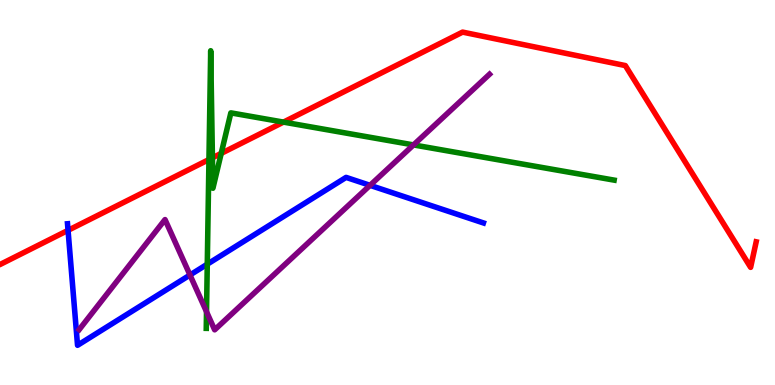[{'lines': ['blue', 'red'], 'intersections': [{'x': 0.878, 'y': 4.02}]}, {'lines': ['green', 'red'], 'intersections': [{'x': 2.7, 'y': 5.86}, {'x': 2.74, 'y': 5.9}, {'x': 2.85, 'y': 6.02}, {'x': 3.66, 'y': 6.83}]}, {'lines': ['purple', 'red'], 'intersections': []}, {'lines': ['blue', 'green'], 'intersections': [{'x': 2.67, 'y': 3.14}]}, {'lines': ['blue', 'purple'], 'intersections': [{'x': 2.45, 'y': 2.86}, {'x': 4.77, 'y': 5.19}]}, {'lines': ['green', 'purple'], 'intersections': [{'x': 2.66, 'y': 1.9}, {'x': 5.34, 'y': 6.24}]}]